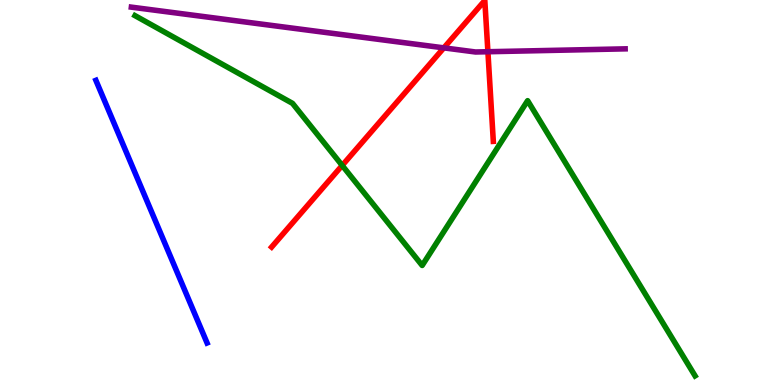[{'lines': ['blue', 'red'], 'intersections': []}, {'lines': ['green', 'red'], 'intersections': [{'x': 4.42, 'y': 5.7}]}, {'lines': ['purple', 'red'], 'intersections': [{'x': 5.73, 'y': 8.76}, {'x': 6.3, 'y': 8.66}]}, {'lines': ['blue', 'green'], 'intersections': []}, {'lines': ['blue', 'purple'], 'intersections': []}, {'lines': ['green', 'purple'], 'intersections': []}]